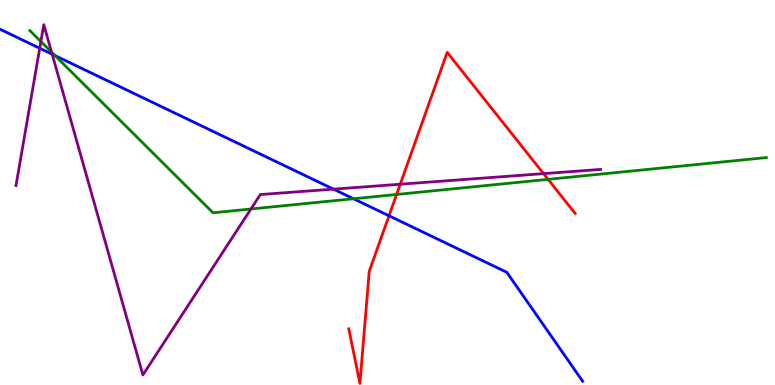[{'lines': ['blue', 'red'], 'intersections': [{'x': 5.02, 'y': 4.4}]}, {'lines': ['green', 'red'], 'intersections': [{'x': 5.12, 'y': 4.95}, {'x': 7.07, 'y': 5.34}]}, {'lines': ['purple', 'red'], 'intersections': [{'x': 5.16, 'y': 5.22}, {'x': 7.01, 'y': 5.49}]}, {'lines': ['blue', 'green'], 'intersections': [{'x': 0.709, 'y': 8.56}, {'x': 4.56, 'y': 4.84}]}, {'lines': ['blue', 'purple'], 'intersections': [{'x': 0.513, 'y': 8.75}, {'x': 0.673, 'y': 8.59}, {'x': 4.3, 'y': 5.09}]}, {'lines': ['green', 'purple'], 'intersections': [{'x': 0.527, 'y': 8.92}, {'x': 0.666, 'y': 8.64}, {'x': 3.24, 'y': 4.57}]}]